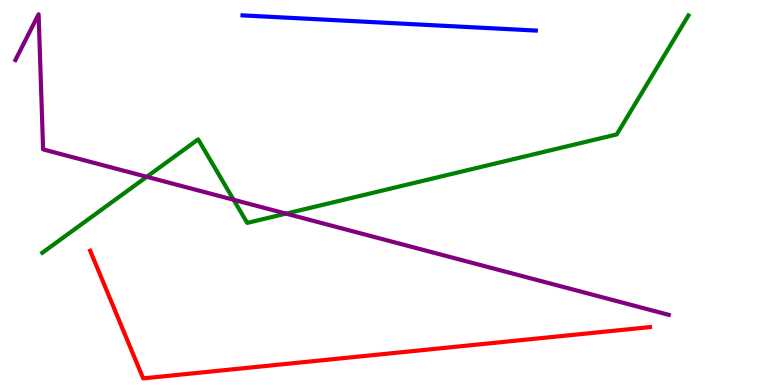[{'lines': ['blue', 'red'], 'intersections': []}, {'lines': ['green', 'red'], 'intersections': []}, {'lines': ['purple', 'red'], 'intersections': []}, {'lines': ['blue', 'green'], 'intersections': []}, {'lines': ['blue', 'purple'], 'intersections': []}, {'lines': ['green', 'purple'], 'intersections': [{'x': 1.89, 'y': 5.41}, {'x': 3.01, 'y': 4.81}, {'x': 3.69, 'y': 4.45}]}]